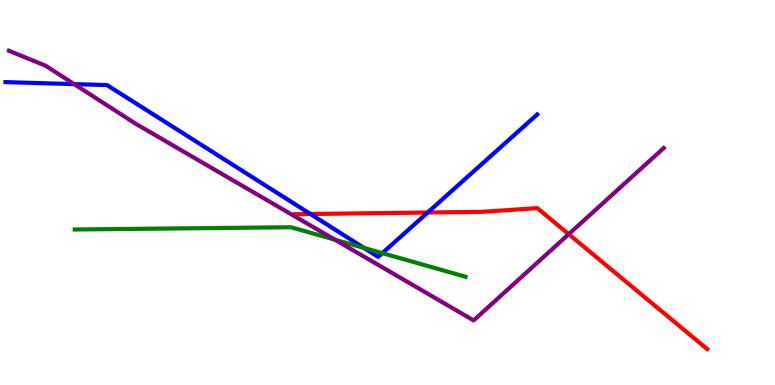[{'lines': ['blue', 'red'], 'intersections': [{'x': 4.01, 'y': 4.44}, {'x': 5.52, 'y': 4.48}]}, {'lines': ['green', 'red'], 'intersections': []}, {'lines': ['purple', 'red'], 'intersections': [{'x': 7.34, 'y': 3.92}]}, {'lines': ['blue', 'green'], 'intersections': [{'x': 4.7, 'y': 3.56}, {'x': 4.93, 'y': 3.42}]}, {'lines': ['blue', 'purple'], 'intersections': [{'x': 0.957, 'y': 7.81}]}, {'lines': ['green', 'purple'], 'intersections': [{'x': 4.32, 'y': 3.77}]}]